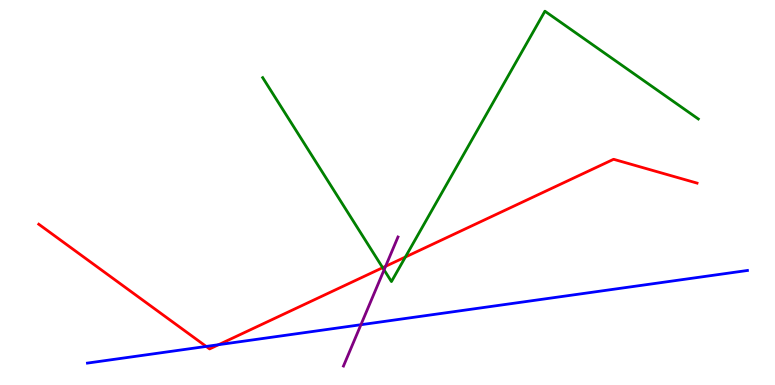[{'lines': ['blue', 'red'], 'intersections': [{'x': 2.66, 'y': 1.0}, {'x': 2.82, 'y': 1.05}]}, {'lines': ['green', 'red'], 'intersections': [{'x': 4.94, 'y': 3.05}, {'x': 5.23, 'y': 3.32}]}, {'lines': ['purple', 'red'], 'intersections': [{'x': 4.98, 'y': 3.08}]}, {'lines': ['blue', 'green'], 'intersections': []}, {'lines': ['blue', 'purple'], 'intersections': [{'x': 4.66, 'y': 1.57}]}, {'lines': ['green', 'purple'], 'intersections': [{'x': 4.96, 'y': 2.99}]}]